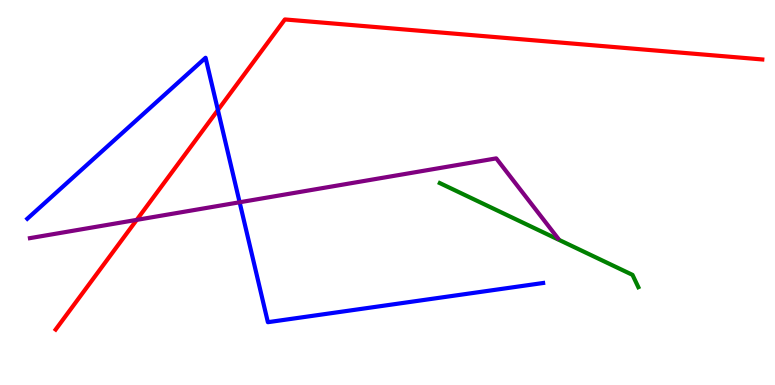[{'lines': ['blue', 'red'], 'intersections': [{'x': 2.81, 'y': 7.14}]}, {'lines': ['green', 'red'], 'intersections': []}, {'lines': ['purple', 'red'], 'intersections': [{'x': 1.76, 'y': 4.29}]}, {'lines': ['blue', 'green'], 'intersections': []}, {'lines': ['blue', 'purple'], 'intersections': [{'x': 3.09, 'y': 4.75}]}, {'lines': ['green', 'purple'], 'intersections': []}]